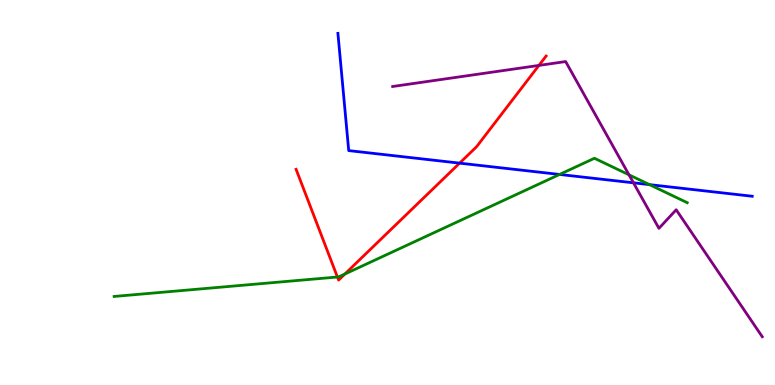[{'lines': ['blue', 'red'], 'intersections': [{'x': 5.93, 'y': 5.76}]}, {'lines': ['green', 'red'], 'intersections': [{'x': 4.35, 'y': 2.81}, {'x': 4.45, 'y': 2.88}]}, {'lines': ['purple', 'red'], 'intersections': [{'x': 6.95, 'y': 8.3}]}, {'lines': ['blue', 'green'], 'intersections': [{'x': 7.22, 'y': 5.47}, {'x': 8.38, 'y': 5.2}]}, {'lines': ['blue', 'purple'], 'intersections': [{'x': 8.17, 'y': 5.25}]}, {'lines': ['green', 'purple'], 'intersections': [{'x': 8.12, 'y': 5.46}]}]